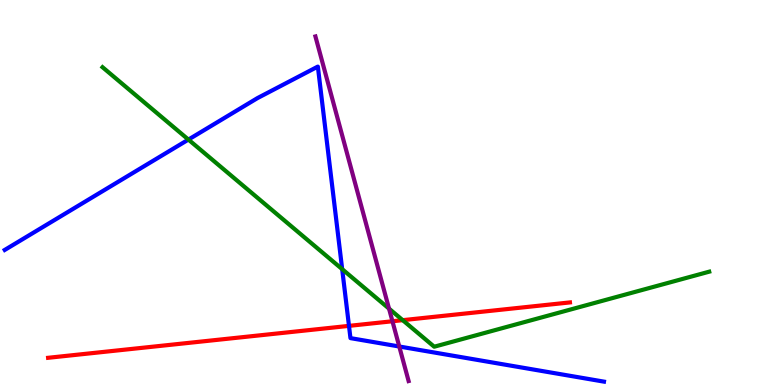[{'lines': ['blue', 'red'], 'intersections': [{'x': 4.5, 'y': 1.54}]}, {'lines': ['green', 'red'], 'intersections': [{'x': 5.2, 'y': 1.68}]}, {'lines': ['purple', 'red'], 'intersections': [{'x': 5.06, 'y': 1.66}]}, {'lines': ['blue', 'green'], 'intersections': [{'x': 2.43, 'y': 6.37}, {'x': 4.42, 'y': 3.01}]}, {'lines': ['blue', 'purple'], 'intersections': [{'x': 5.15, 'y': 1.0}]}, {'lines': ['green', 'purple'], 'intersections': [{'x': 5.02, 'y': 1.98}]}]